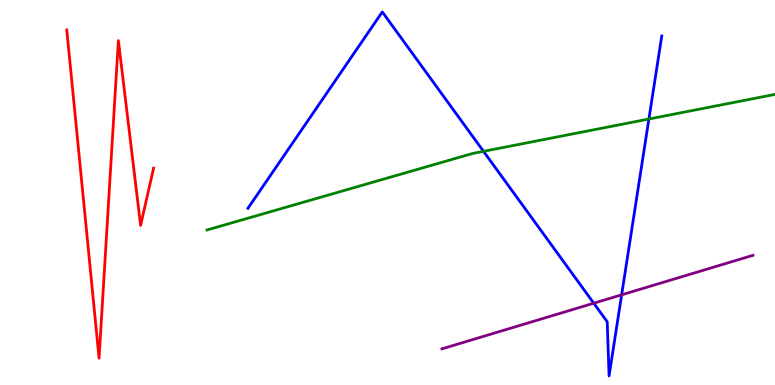[{'lines': ['blue', 'red'], 'intersections': []}, {'lines': ['green', 'red'], 'intersections': []}, {'lines': ['purple', 'red'], 'intersections': []}, {'lines': ['blue', 'green'], 'intersections': [{'x': 6.24, 'y': 6.07}, {'x': 8.37, 'y': 6.91}]}, {'lines': ['blue', 'purple'], 'intersections': [{'x': 7.66, 'y': 2.12}, {'x': 8.02, 'y': 2.34}]}, {'lines': ['green', 'purple'], 'intersections': []}]